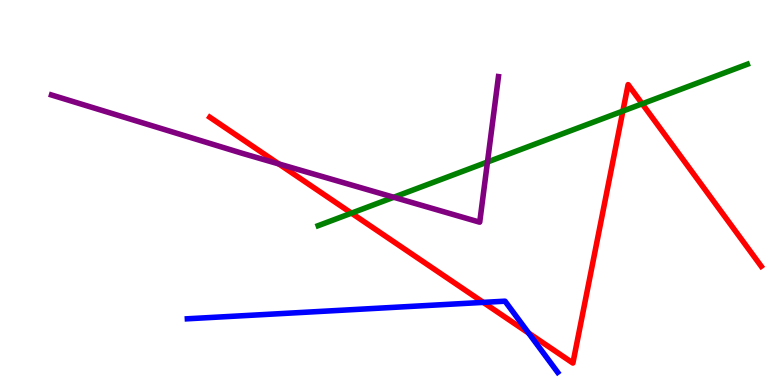[{'lines': ['blue', 'red'], 'intersections': [{'x': 6.24, 'y': 2.15}, {'x': 6.82, 'y': 1.35}]}, {'lines': ['green', 'red'], 'intersections': [{'x': 4.54, 'y': 4.46}, {'x': 8.04, 'y': 7.12}, {'x': 8.29, 'y': 7.3}]}, {'lines': ['purple', 'red'], 'intersections': [{'x': 3.6, 'y': 5.74}]}, {'lines': ['blue', 'green'], 'intersections': []}, {'lines': ['blue', 'purple'], 'intersections': []}, {'lines': ['green', 'purple'], 'intersections': [{'x': 5.08, 'y': 4.88}, {'x': 6.29, 'y': 5.79}]}]